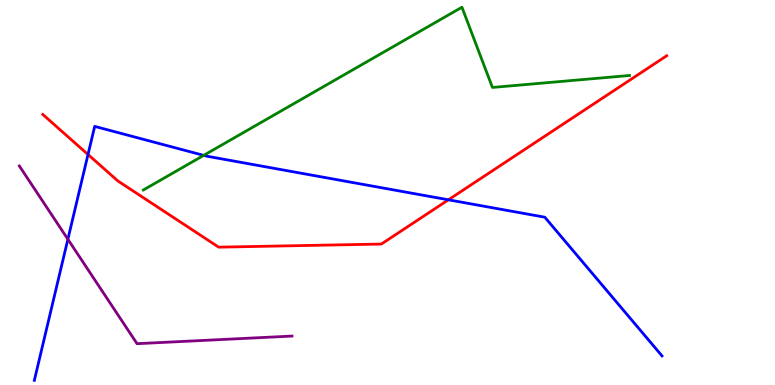[{'lines': ['blue', 'red'], 'intersections': [{'x': 1.14, 'y': 5.99}, {'x': 5.79, 'y': 4.81}]}, {'lines': ['green', 'red'], 'intersections': []}, {'lines': ['purple', 'red'], 'intersections': []}, {'lines': ['blue', 'green'], 'intersections': [{'x': 2.63, 'y': 5.96}]}, {'lines': ['blue', 'purple'], 'intersections': [{'x': 0.876, 'y': 3.79}]}, {'lines': ['green', 'purple'], 'intersections': []}]